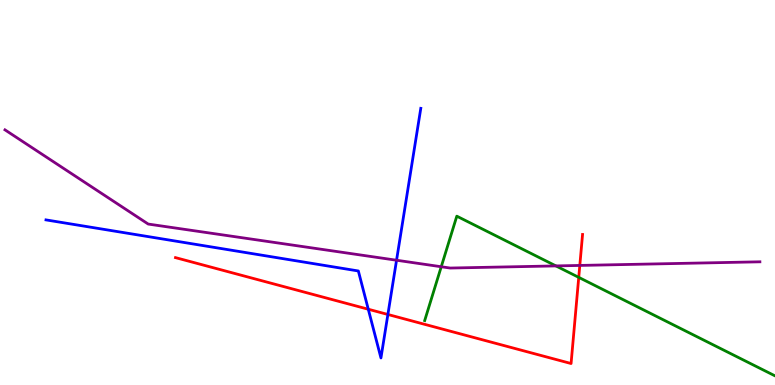[{'lines': ['blue', 'red'], 'intersections': [{'x': 4.75, 'y': 1.97}, {'x': 5.01, 'y': 1.83}]}, {'lines': ['green', 'red'], 'intersections': [{'x': 7.47, 'y': 2.8}]}, {'lines': ['purple', 'red'], 'intersections': [{'x': 7.48, 'y': 3.11}]}, {'lines': ['blue', 'green'], 'intersections': []}, {'lines': ['blue', 'purple'], 'intersections': [{'x': 5.12, 'y': 3.24}]}, {'lines': ['green', 'purple'], 'intersections': [{'x': 5.69, 'y': 3.07}, {'x': 7.17, 'y': 3.09}]}]